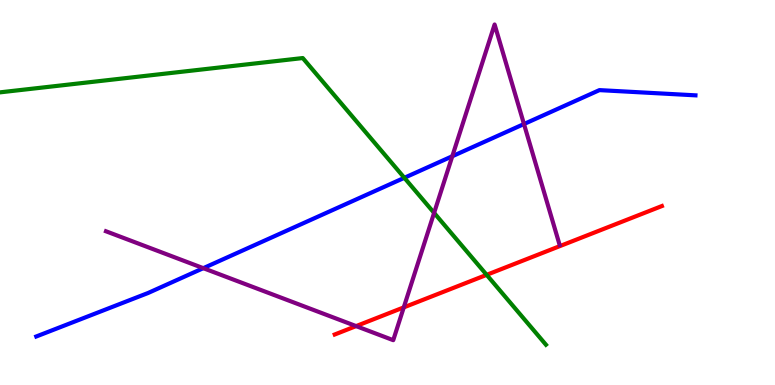[{'lines': ['blue', 'red'], 'intersections': []}, {'lines': ['green', 'red'], 'intersections': [{'x': 6.28, 'y': 2.86}]}, {'lines': ['purple', 'red'], 'intersections': [{'x': 4.6, 'y': 1.53}, {'x': 5.21, 'y': 2.02}]}, {'lines': ['blue', 'green'], 'intersections': [{'x': 5.22, 'y': 5.38}]}, {'lines': ['blue', 'purple'], 'intersections': [{'x': 2.62, 'y': 3.03}, {'x': 5.84, 'y': 5.94}, {'x': 6.76, 'y': 6.78}]}, {'lines': ['green', 'purple'], 'intersections': [{'x': 5.6, 'y': 4.47}]}]